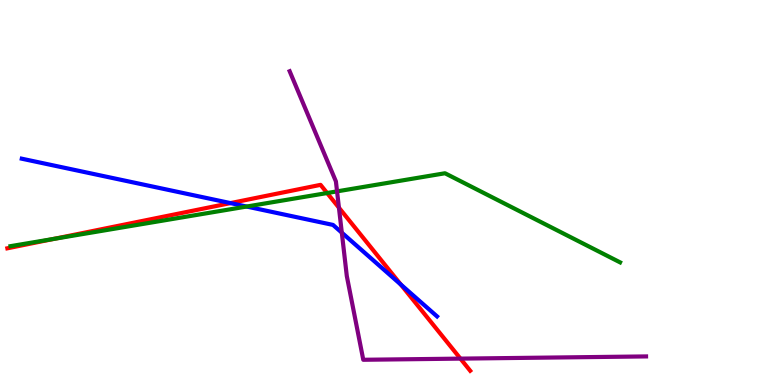[{'lines': ['blue', 'red'], 'intersections': [{'x': 2.97, 'y': 4.72}, {'x': 5.17, 'y': 2.61}]}, {'lines': ['green', 'red'], 'intersections': [{'x': 0.695, 'y': 3.8}, {'x': 4.22, 'y': 4.99}]}, {'lines': ['purple', 'red'], 'intersections': [{'x': 4.37, 'y': 4.61}, {'x': 5.94, 'y': 0.685}]}, {'lines': ['blue', 'green'], 'intersections': [{'x': 3.18, 'y': 4.64}]}, {'lines': ['blue', 'purple'], 'intersections': [{'x': 4.41, 'y': 3.96}]}, {'lines': ['green', 'purple'], 'intersections': [{'x': 4.35, 'y': 5.03}]}]